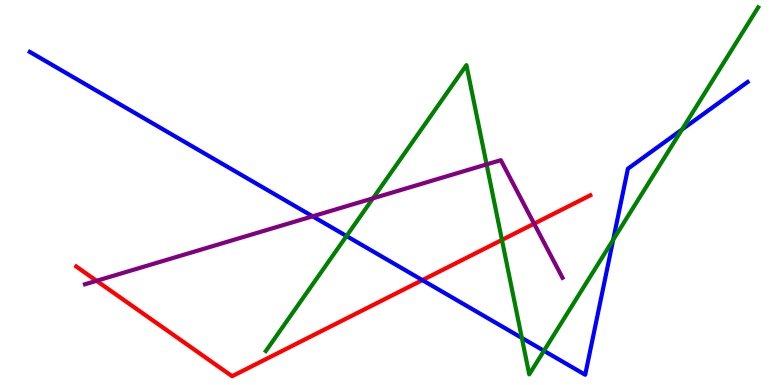[{'lines': ['blue', 'red'], 'intersections': [{'x': 5.45, 'y': 2.72}]}, {'lines': ['green', 'red'], 'intersections': [{'x': 6.48, 'y': 3.77}]}, {'lines': ['purple', 'red'], 'intersections': [{'x': 1.25, 'y': 2.71}, {'x': 6.89, 'y': 4.19}]}, {'lines': ['blue', 'green'], 'intersections': [{'x': 4.47, 'y': 3.87}, {'x': 6.73, 'y': 1.22}, {'x': 7.02, 'y': 0.888}, {'x': 7.91, 'y': 3.77}, {'x': 8.8, 'y': 6.64}]}, {'lines': ['blue', 'purple'], 'intersections': [{'x': 4.03, 'y': 4.38}]}, {'lines': ['green', 'purple'], 'intersections': [{'x': 4.81, 'y': 4.85}, {'x': 6.28, 'y': 5.73}]}]